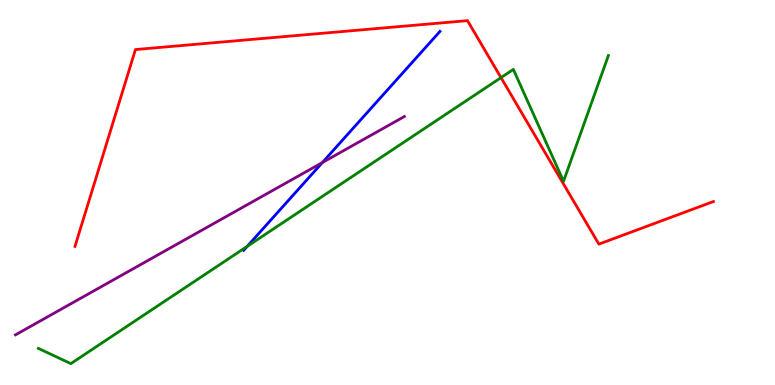[{'lines': ['blue', 'red'], 'intersections': []}, {'lines': ['green', 'red'], 'intersections': [{'x': 6.46, 'y': 7.98}]}, {'lines': ['purple', 'red'], 'intersections': []}, {'lines': ['blue', 'green'], 'intersections': [{'x': 3.19, 'y': 3.6}]}, {'lines': ['blue', 'purple'], 'intersections': [{'x': 4.16, 'y': 5.78}]}, {'lines': ['green', 'purple'], 'intersections': []}]